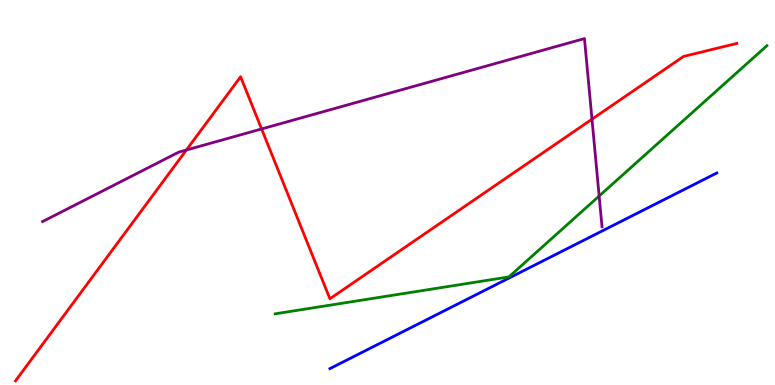[{'lines': ['blue', 'red'], 'intersections': []}, {'lines': ['green', 'red'], 'intersections': []}, {'lines': ['purple', 'red'], 'intersections': [{'x': 2.4, 'y': 6.1}, {'x': 3.38, 'y': 6.65}, {'x': 7.64, 'y': 6.9}]}, {'lines': ['blue', 'green'], 'intersections': []}, {'lines': ['blue', 'purple'], 'intersections': []}, {'lines': ['green', 'purple'], 'intersections': [{'x': 7.73, 'y': 4.91}]}]